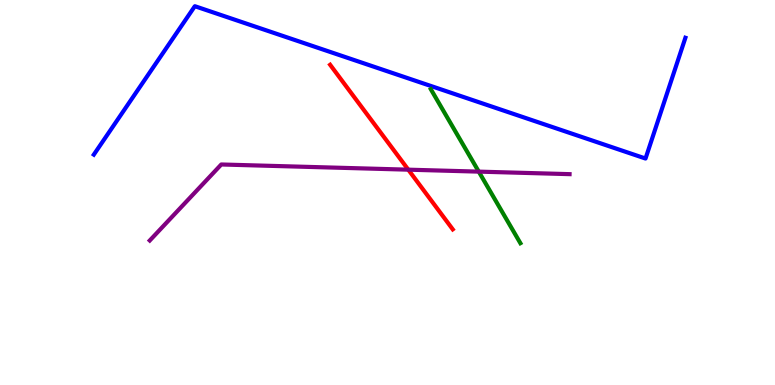[{'lines': ['blue', 'red'], 'intersections': []}, {'lines': ['green', 'red'], 'intersections': []}, {'lines': ['purple', 'red'], 'intersections': [{'x': 5.27, 'y': 5.59}]}, {'lines': ['blue', 'green'], 'intersections': []}, {'lines': ['blue', 'purple'], 'intersections': []}, {'lines': ['green', 'purple'], 'intersections': [{'x': 6.18, 'y': 5.54}]}]